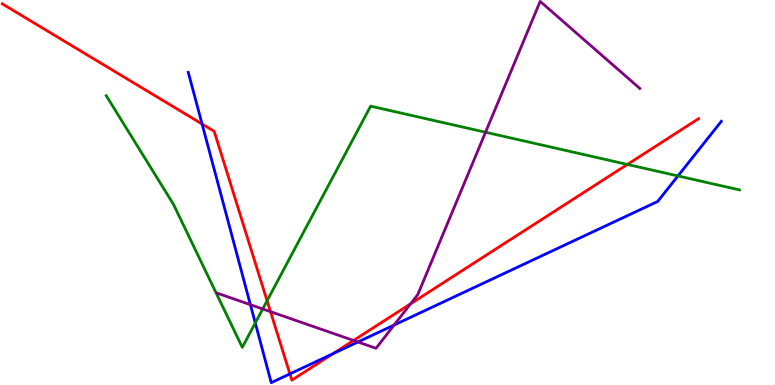[{'lines': ['blue', 'red'], 'intersections': [{'x': 2.61, 'y': 6.78}, {'x': 3.74, 'y': 0.289}, {'x': 4.3, 'y': 0.814}]}, {'lines': ['green', 'red'], 'intersections': [{'x': 3.45, 'y': 2.19}, {'x': 8.1, 'y': 5.73}]}, {'lines': ['purple', 'red'], 'intersections': [{'x': 3.49, 'y': 1.91}, {'x': 4.56, 'y': 1.16}, {'x': 5.3, 'y': 2.11}]}, {'lines': ['blue', 'green'], 'intersections': [{'x': 3.29, 'y': 1.61}, {'x': 8.75, 'y': 5.43}]}, {'lines': ['blue', 'purple'], 'intersections': [{'x': 3.23, 'y': 2.09}, {'x': 4.62, 'y': 1.12}, {'x': 5.09, 'y': 1.56}]}, {'lines': ['green', 'purple'], 'intersections': [{'x': 3.39, 'y': 1.98}, {'x': 6.27, 'y': 6.57}]}]